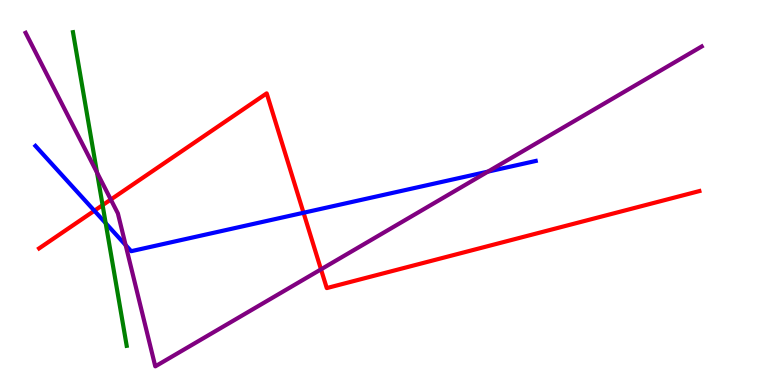[{'lines': ['blue', 'red'], 'intersections': [{'x': 1.22, 'y': 4.53}, {'x': 3.92, 'y': 4.47}]}, {'lines': ['green', 'red'], 'intersections': [{'x': 1.32, 'y': 4.67}]}, {'lines': ['purple', 'red'], 'intersections': [{'x': 1.43, 'y': 4.82}, {'x': 4.14, 'y': 3.0}]}, {'lines': ['blue', 'green'], 'intersections': [{'x': 1.36, 'y': 4.2}]}, {'lines': ['blue', 'purple'], 'intersections': [{'x': 1.62, 'y': 3.63}, {'x': 6.3, 'y': 5.54}]}, {'lines': ['green', 'purple'], 'intersections': [{'x': 1.25, 'y': 5.52}]}]